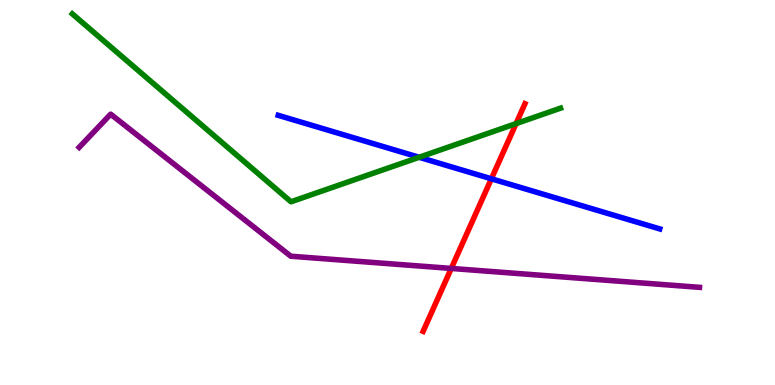[{'lines': ['blue', 'red'], 'intersections': [{'x': 6.34, 'y': 5.36}]}, {'lines': ['green', 'red'], 'intersections': [{'x': 6.66, 'y': 6.79}]}, {'lines': ['purple', 'red'], 'intersections': [{'x': 5.82, 'y': 3.03}]}, {'lines': ['blue', 'green'], 'intersections': [{'x': 5.41, 'y': 5.91}]}, {'lines': ['blue', 'purple'], 'intersections': []}, {'lines': ['green', 'purple'], 'intersections': []}]